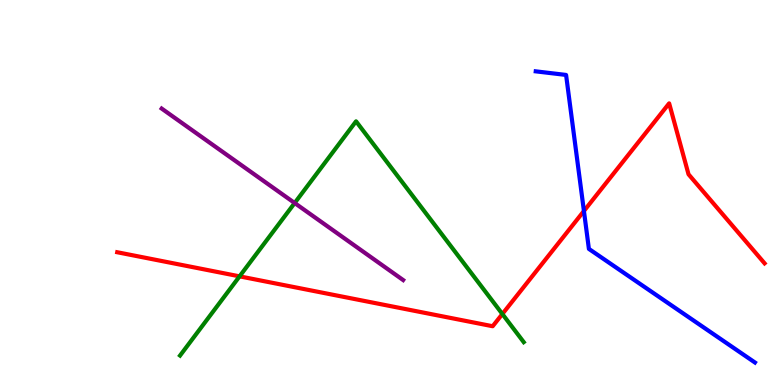[{'lines': ['blue', 'red'], 'intersections': [{'x': 7.53, 'y': 4.52}]}, {'lines': ['green', 'red'], 'intersections': [{'x': 3.09, 'y': 2.82}, {'x': 6.48, 'y': 1.84}]}, {'lines': ['purple', 'red'], 'intersections': []}, {'lines': ['blue', 'green'], 'intersections': []}, {'lines': ['blue', 'purple'], 'intersections': []}, {'lines': ['green', 'purple'], 'intersections': [{'x': 3.8, 'y': 4.73}]}]